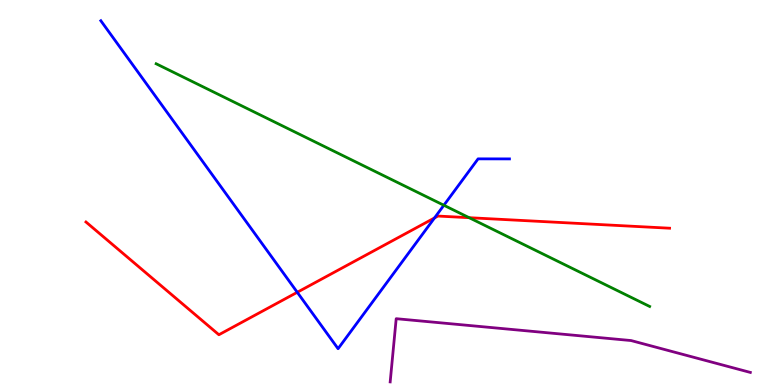[{'lines': ['blue', 'red'], 'intersections': [{'x': 3.84, 'y': 2.41}, {'x': 5.61, 'y': 4.34}]}, {'lines': ['green', 'red'], 'intersections': [{'x': 6.05, 'y': 4.35}]}, {'lines': ['purple', 'red'], 'intersections': []}, {'lines': ['blue', 'green'], 'intersections': [{'x': 5.73, 'y': 4.67}]}, {'lines': ['blue', 'purple'], 'intersections': []}, {'lines': ['green', 'purple'], 'intersections': []}]